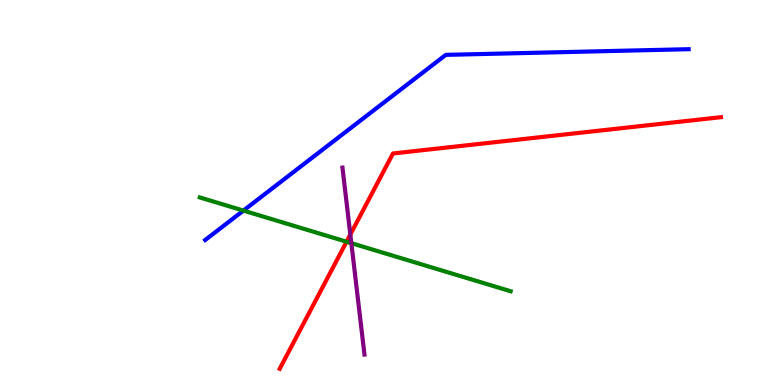[{'lines': ['blue', 'red'], 'intersections': []}, {'lines': ['green', 'red'], 'intersections': [{'x': 4.47, 'y': 3.72}]}, {'lines': ['purple', 'red'], 'intersections': [{'x': 4.52, 'y': 3.91}]}, {'lines': ['blue', 'green'], 'intersections': [{'x': 3.14, 'y': 4.53}]}, {'lines': ['blue', 'purple'], 'intersections': []}, {'lines': ['green', 'purple'], 'intersections': [{'x': 4.53, 'y': 3.68}]}]